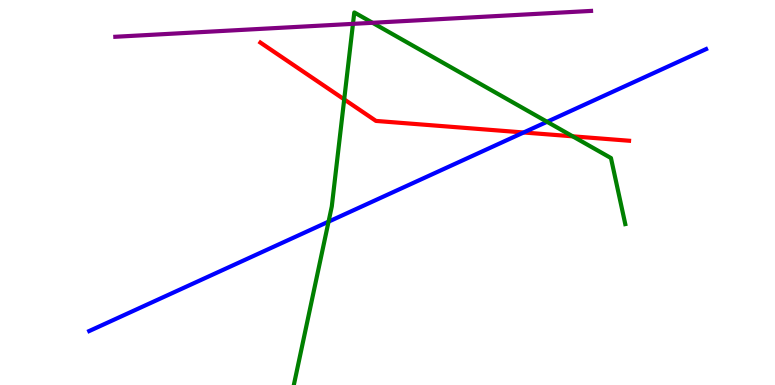[{'lines': ['blue', 'red'], 'intersections': [{'x': 6.76, 'y': 6.56}]}, {'lines': ['green', 'red'], 'intersections': [{'x': 4.44, 'y': 7.42}, {'x': 7.39, 'y': 6.46}]}, {'lines': ['purple', 'red'], 'intersections': []}, {'lines': ['blue', 'green'], 'intersections': [{'x': 4.24, 'y': 4.24}, {'x': 7.06, 'y': 6.84}]}, {'lines': ['blue', 'purple'], 'intersections': []}, {'lines': ['green', 'purple'], 'intersections': [{'x': 4.55, 'y': 9.38}, {'x': 4.81, 'y': 9.41}]}]